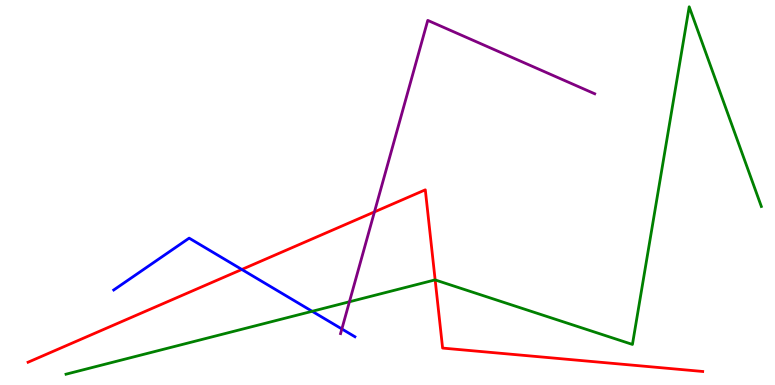[{'lines': ['blue', 'red'], 'intersections': [{'x': 3.12, 'y': 3.0}]}, {'lines': ['green', 'red'], 'intersections': [{'x': 5.61, 'y': 2.73}]}, {'lines': ['purple', 'red'], 'intersections': [{'x': 4.83, 'y': 4.5}]}, {'lines': ['blue', 'green'], 'intersections': [{'x': 4.03, 'y': 1.91}]}, {'lines': ['blue', 'purple'], 'intersections': [{'x': 4.41, 'y': 1.46}]}, {'lines': ['green', 'purple'], 'intersections': [{'x': 4.51, 'y': 2.16}]}]